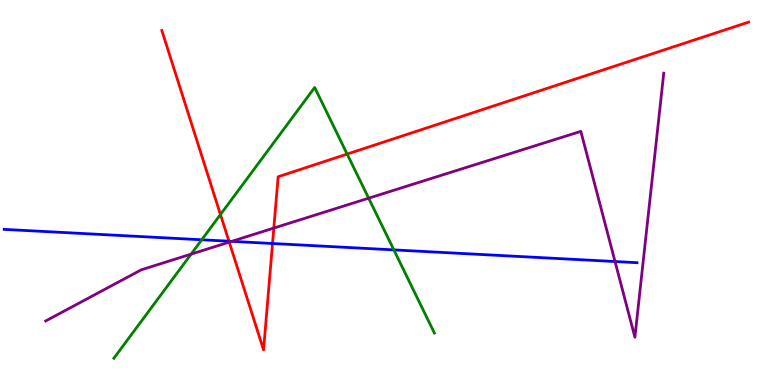[{'lines': ['blue', 'red'], 'intersections': [{'x': 2.95, 'y': 3.73}, {'x': 3.52, 'y': 3.68}]}, {'lines': ['green', 'red'], 'intersections': [{'x': 2.84, 'y': 4.43}, {'x': 4.48, 'y': 6.0}]}, {'lines': ['purple', 'red'], 'intersections': [{'x': 2.96, 'y': 3.71}, {'x': 3.53, 'y': 4.08}]}, {'lines': ['blue', 'green'], 'intersections': [{'x': 2.6, 'y': 3.77}, {'x': 5.08, 'y': 3.51}]}, {'lines': ['blue', 'purple'], 'intersections': [{'x': 2.99, 'y': 3.73}, {'x': 7.94, 'y': 3.21}]}, {'lines': ['green', 'purple'], 'intersections': [{'x': 2.47, 'y': 3.4}, {'x': 4.76, 'y': 4.85}]}]